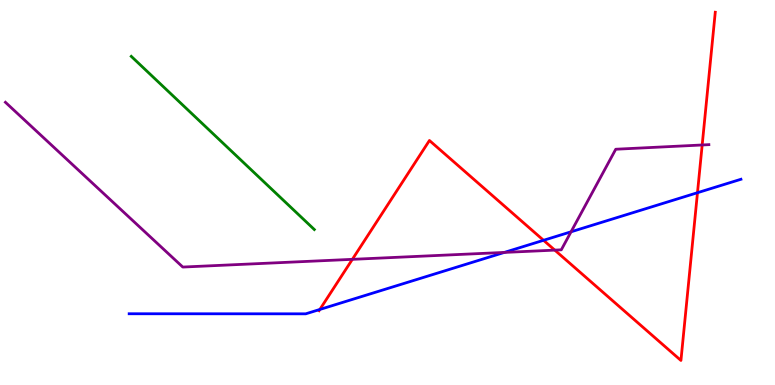[{'lines': ['blue', 'red'], 'intersections': [{'x': 4.13, 'y': 1.96}, {'x': 7.01, 'y': 3.76}, {'x': 9.0, 'y': 4.99}]}, {'lines': ['green', 'red'], 'intersections': []}, {'lines': ['purple', 'red'], 'intersections': [{'x': 4.55, 'y': 3.26}, {'x': 7.16, 'y': 3.5}, {'x': 9.06, 'y': 6.23}]}, {'lines': ['blue', 'green'], 'intersections': []}, {'lines': ['blue', 'purple'], 'intersections': [{'x': 6.51, 'y': 3.44}, {'x': 7.37, 'y': 3.98}]}, {'lines': ['green', 'purple'], 'intersections': []}]